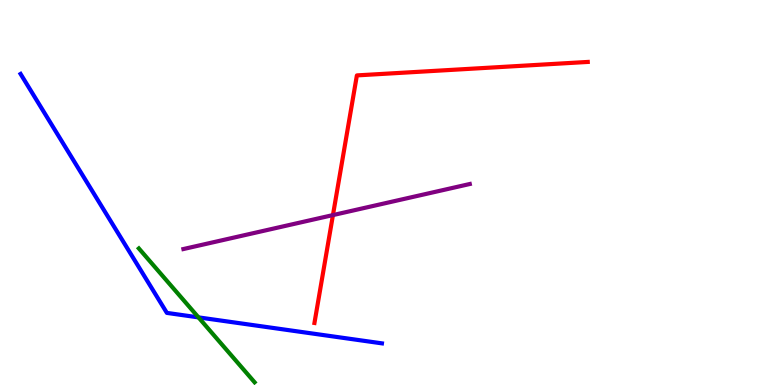[{'lines': ['blue', 'red'], 'intersections': []}, {'lines': ['green', 'red'], 'intersections': []}, {'lines': ['purple', 'red'], 'intersections': [{'x': 4.3, 'y': 4.41}]}, {'lines': ['blue', 'green'], 'intersections': [{'x': 2.56, 'y': 1.76}]}, {'lines': ['blue', 'purple'], 'intersections': []}, {'lines': ['green', 'purple'], 'intersections': []}]